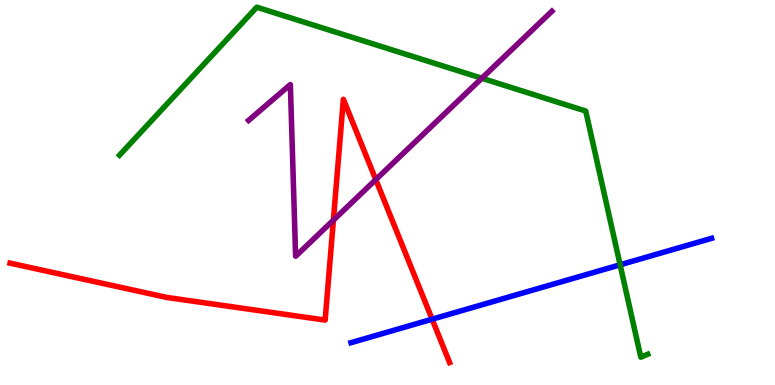[{'lines': ['blue', 'red'], 'intersections': [{'x': 5.58, 'y': 1.71}]}, {'lines': ['green', 'red'], 'intersections': []}, {'lines': ['purple', 'red'], 'intersections': [{'x': 4.3, 'y': 4.28}, {'x': 4.85, 'y': 5.33}]}, {'lines': ['blue', 'green'], 'intersections': [{'x': 8.0, 'y': 3.12}]}, {'lines': ['blue', 'purple'], 'intersections': []}, {'lines': ['green', 'purple'], 'intersections': [{'x': 6.22, 'y': 7.97}]}]